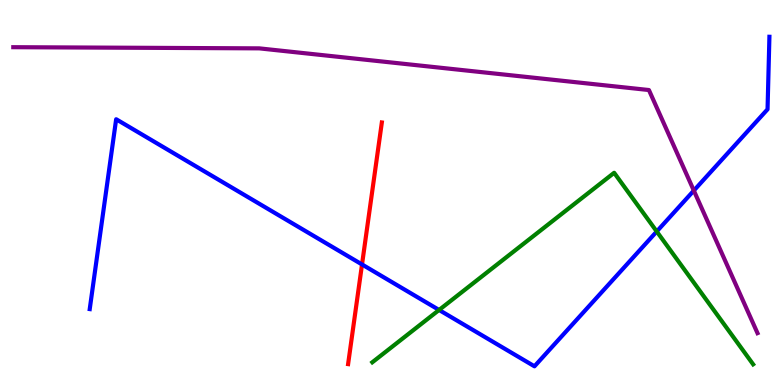[{'lines': ['blue', 'red'], 'intersections': [{'x': 4.67, 'y': 3.13}]}, {'lines': ['green', 'red'], 'intersections': []}, {'lines': ['purple', 'red'], 'intersections': []}, {'lines': ['blue', 'green'], 'intersections': [{'x': 5.67, 'y': 1.95}, {'x': 8.47, 'y': 3.99}]}, {'lines': ['blue', 'purple'], 'intersections': [{'x': 8.95, 'y': 5.05}]}, {'lines': ['green', 'purple'], 'intersections': []}]